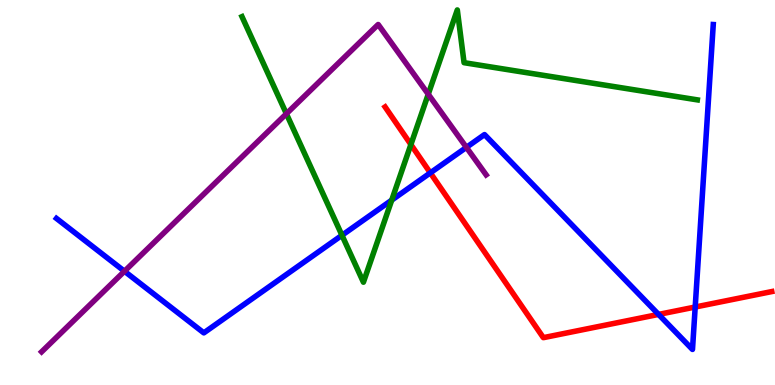[{'lines': ['blue', 'red'], 'intersections': [{'x': 5.55, 'y': 5.51}, {'x': 8.5, 'y': 1.83}, {'x': 8.97, 'y': 2.03}]}, {'lines': ['green', 'red'], 'intersections': [{'x': 5.3, 'y': 6.25}]}, {'lines': ['purple', 'red'], 'intersections': []}, {'lines': ['blue', 'green'], 'intersections': [{'x': 4.41, 'y': 3.89}, {'x': 5.05, 'y': 4.8}]}, {'lines': ['blue', 'purple'], 'intersections': [{'x': 1.61, 'y': 2.95}, {'x': 6.02, 'y': 6.17}]}, {'lines': ['green', 'purple'], 'intersections': [{'x': 3.7, 'y': 7.05}, {'x': 5.53, 'y': 7.55}]}]